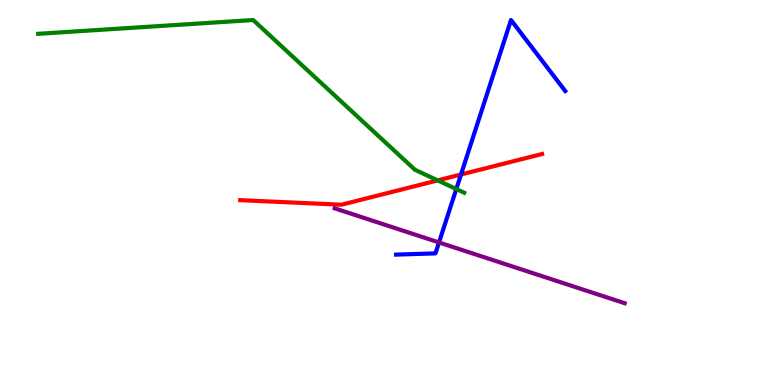[{'lines': ['blue', 'red'], 'intersections': [{'x': 5.95, 'y': 5.47}]}, {'lines': ['green', 'red'], 'intersections': [{'x': 5.65, 'y': 5.31}]}, {'lines': ['purple', 'red'], 'intersections': []}, {'lines': ['blue', 'green'], 'intersections': [{'x': 5.89, 'y': 5.09}]}, {'lines': ['blue', 'purple'], 'intersections': [{'x': 5.66, 'y': 3.7}]}, {'lines': ['green', 'purple'], 'intersections': []}]